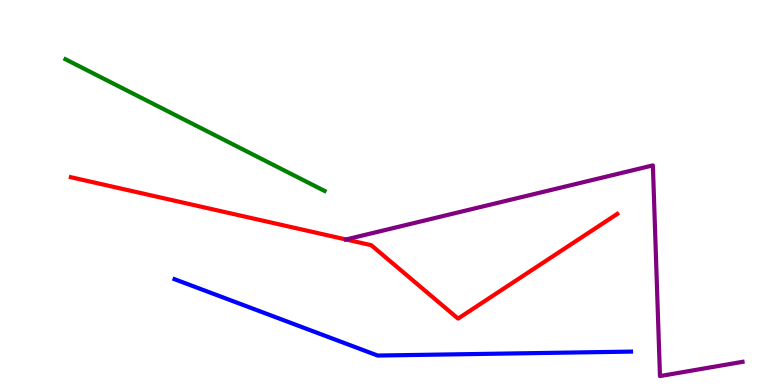[{'lines': ['blue', 'red'], 'intersections': []}, {'lines': ['green', 'red'], 'intersections': []}, {'lines': ['purple', 'red'], 'intersections': [{'x': 4.46, 'y': 3.78}]}, {'lines': ['blue', 'green'], 'intersections': []}, {'lines': ['blue', 'purple'], 'intersections': []}, {'lines': ['green', 'purple'], 'intersections': []}]